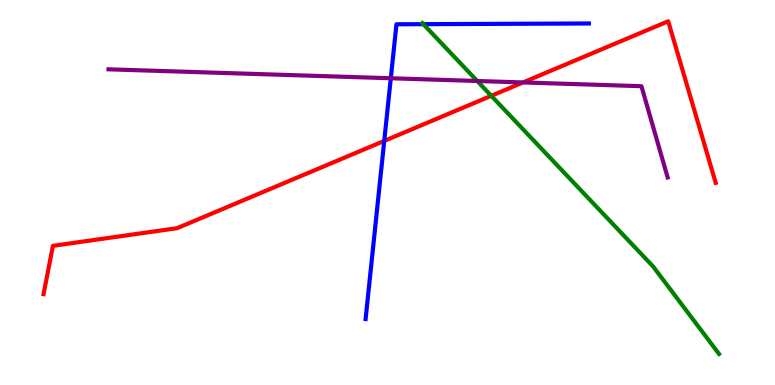[{'lines': ['blue', 'red'], 'intersections': [{'x': 4.96, 'y': 6.34}]}, {'lines': ['green', 'red'], 'intersections': [{'x': 6.34, 'y': 7.51}]}, {'lines': ['purple', 'red'], 'intersections': [{'x': 6.75, 'y': 7.86}]}, {'lines': ['blue', 'green'], 'intersections': [{'x': 5.46, 'y': 9.37}]}, {'lines': ['blue', 'purple'], 'intersections': [{'x': 5.04, 'y': 7.97}]}, {'lines': ['green', 'purple'], 'intersections': [{'x': 6.16, 'y': 7.9}]}]